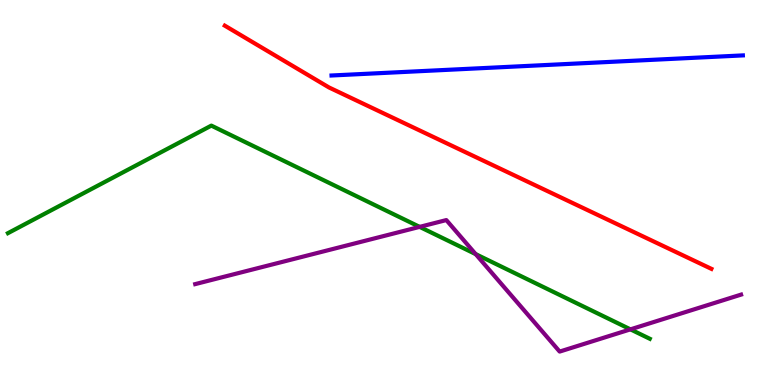[{'lines': ['blue', 'red'], 'intersections': []}, {'lines': ['green', 'red'], 'intersections': []}, {'lines': ['purple', 'red'], 'intersections': []}, {'lines': ['blue', 'green'], 'intersections': []}, {'lines': ['blue', 'purple'], 'intersections': []}, {'lines': ['green', 'purple'], 'intersections': [{'x': 5.41, 'y': 4.11}, {'x': 6.14, 'y': 3.4}, {'x': 8.13, 'y': 1.45}]}]